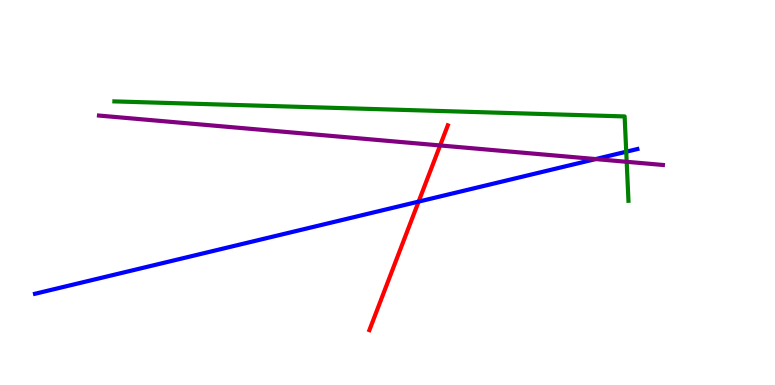[{'lines': ['blue', 'red'], 'intersections': [{'x': 5.4, 'y': 4.76}]}, {'lines': ['green', 'red'], 'intersections': []}, {'lines': ['purple', 'red'], 'intersections': [{'x': 5.68, 'y': 6.22}]}, {'lines': ['blue', 'green'], 'intersections': [{'x': 8.08, 'y': 6.06}]}, {'lines': ['blue', 'purple'], 'intersections': [{'x': 7.69, 'y': 5.87}]}, {'lines': ['green', 'purple'], 'intersections': [{'x': 8.09, 'y': 5.8}]}]